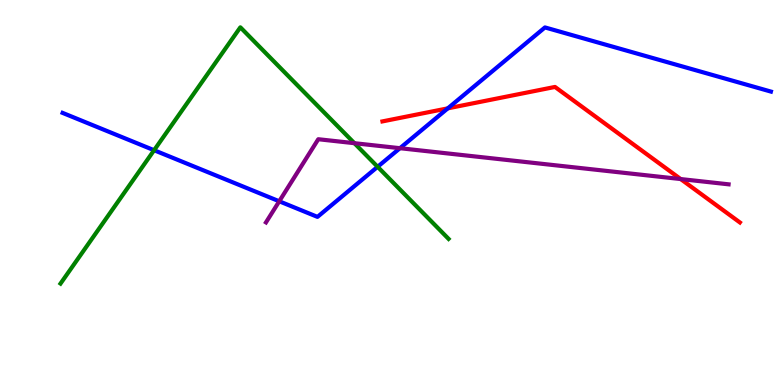[{'lines': ['blue', 'red'], 'intersections': [{'x': 5.78, 'y': 7.19}]}, {'lines': ['green', 'red'], 'intersections': []}, {'lines': ['purple', 'red'], 'intersections': [{'x': 8.78, 'y': 5.35}]}, {'lines': ['blue', 'green'], 'intersections': [{'x': 1.99, 'y': 6.1}, {'x': 4.87, 'y': 5.67}]}, {'lines': ['blue', 'purple'], 'intersections': [{'x': 3.6, 'y': 4.77}, {'x': 5.16, 'y': 6.15}]}, {'lines': ['green', 'purple'], 'intersections': [{'x': 4.57, 'y': 6.28}]}]